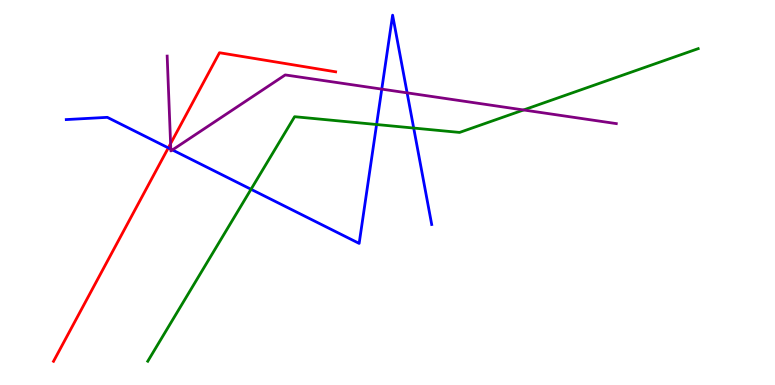[{'lines': ['blue', 'red'], 'intersections': [{'x': 2.17, 'y': 6.16}]}, {'lines': ['green', 'red'], 'intersections': []}, {'lines': ['purple', 'red'], 'intersections': [{'x': 2.2, 'y': 6.27}]}, {'lines': ['blue', 'green'], 'intersections': [{'x': 3.24, 'y': 5.08}, {'x': 4.86, 'y': 6.77}, {'x': 5.34, 'y': 6.67}]}, {'lines': ['blue', 'purple'], 'intersections': [{'x': 2.2, 'y': 6.13}, {'x': 2.22, 'y': 6.11}, {'x': 4.93, 'y': 7.69}, {'x': 5.25, 'y': 7.59}]}, {'lines': ['green', 'purple'], 'intersections': [{'x': 6.76, 'y': 7.14}]}]